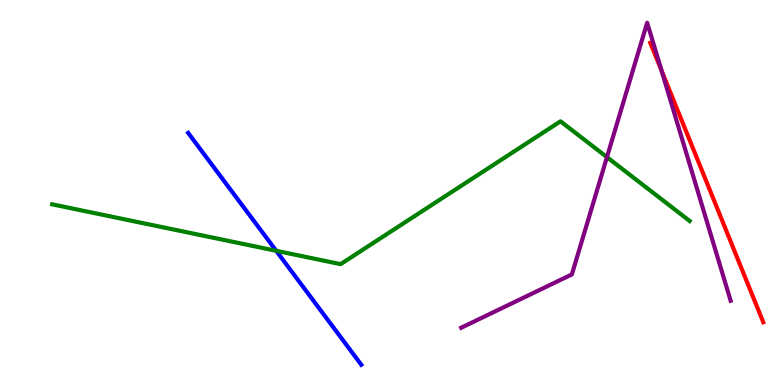[{'lines': ['blue', 'red'], 'intersections': []}, {'lines': ['green', 'red'], 'intersections': []}, {'lines': ['purple', 'red'], 'intersections': [{'x': 8.54, 'y': 8.17}]}, {'lines': ['blue', 'green'], 'intersections': [{'x': 3.56, 'y': 3.49}]}, {'lines': ['blue', 'purple'], 'intersections': []}, {'lines': ['green', 'purple'], 'intersections': [{'x': 7.83, 'y': 5.92}]}]